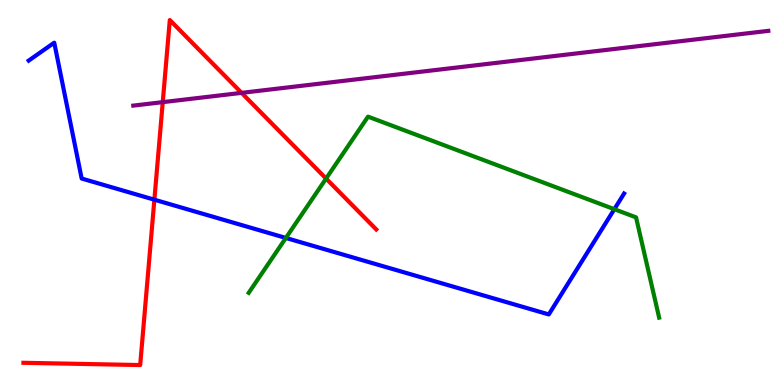[{'lines': ['blue', 'red'], 'intersections': [{'x': 1.99, 'y': 4.81}]}, {'lines': ['green', 'red'], 'intersections': [{'x': 4.21, 'y': 5.36}]}, {'lines': ['purple', 'red'], 'intersections': [{'x': 2.1, 'y': 7.35}, {'x': 3.12, 'y': 7.59}]}, {'lines': ['blue', 'green'], 'intersections': [{'x': 3.69, 'y': 3.82}, {'x': 7.93, 'y': 4.57}]}, {'lines': ['blue', 'purple'], 'intersections': []}, {'lines': ['green', 'purple'], 'intersections': []}]